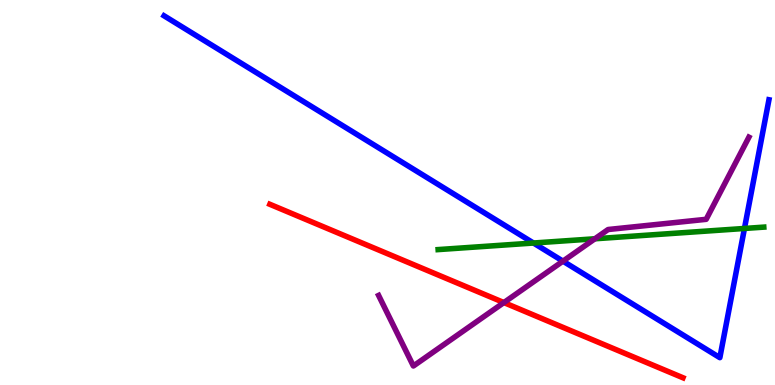[{'lines': ['blue', 'red'], 'intersections': []}, {'lines': ['green', 'red'], 'intersections': []}, {'lines': ['purple', 'red'], 'intersections': [{'x': 6.5, 'y': 2.14}]}, {'lines': ['blue', 'green'], 'intersections': [{'x': 6.88, 'y': 3.69}, {'x': 9.61, 'y': 4.07}]}, {'lines': ['blue', 'purple'], 'intersections': [{'x': 7.26, 'y': 3.22}]}, {'lines': ['green', 'purple'], 'intersections': [{'x': 7.68, 'y': 3.8}]}]